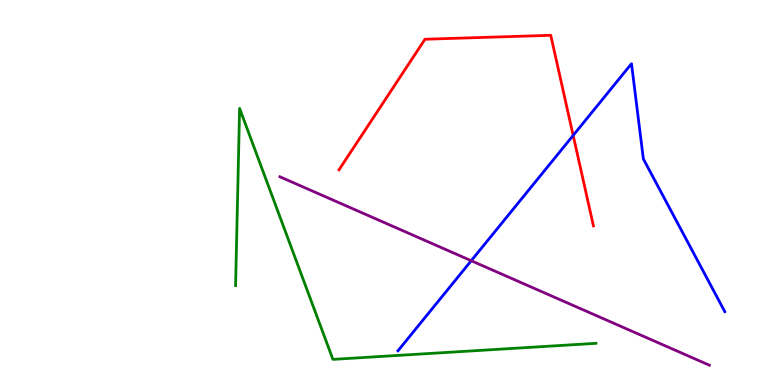[{'lines': ['blue', 'red'], 'intersections': [{'x': 7.4, 'y': 6.48}]}, {'lines': ['green', 'red'], 'intersections': []}, {'lines': ['purple', 'red'], 'intersections': []}, {'lines': ['blue', 'green'], 'intersections': []}, {'lines': ['blue', 'purple'], 'intersections': [{'x': 6.08, 'y': 3.23}]}, {'lines': ['green', 'purple'], 'intersections': []}]